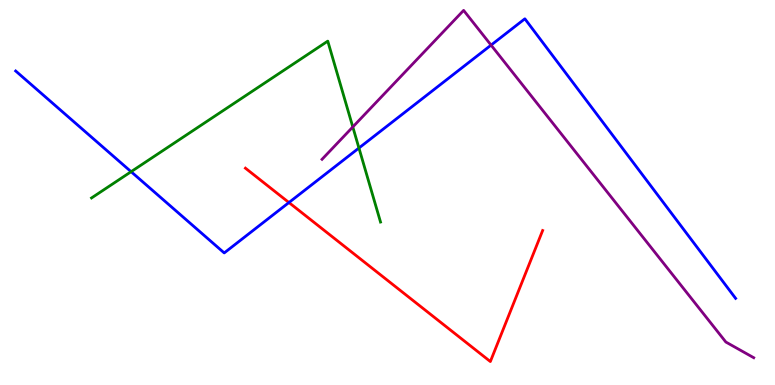[{'lines': ['blue', 'red'], 'intersections': [{'x': 3.73, 'y': 4.74}]}, {'lines': ['green', 'red'], 'intersections': []}, {'lines': ['purple', 'red'], 'intersections': []}, {'lines': ['blue', 'green'], 'intersections': [{'x': 1.69, 'y': 5.54}, {'x': 4.63, 'y': 6.16}]}, {'lines': ['blue', 'purple'], 'intersections': [{'x': 6.34, 'y': 8.83}]}, {'lines': ['green', 'purple'], 'intersections': [{'x': 4.55, 'y': 6.7}]}]